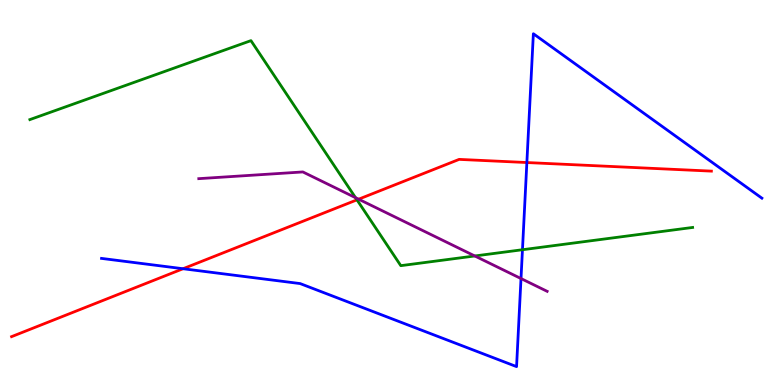[{'lines': ['blue', 'red'], 'intersections': [{'x': 2.36, 'y': 3.02}, {'x': 6.8, 'y': 5.78}]}, {'lines': ['green', 'red'], 'intersections': [{'x': 4.61, 'y': 4.81}]}, {'lines': ['purple', 'red'], 'intersections': [{'x': 4.63, 'y': 4.83}]}, {'lines': ['blue', 'green'], 'intersections': [{'x': 6.74, 'y': 3.51}]}, {'lines': ['blue', 'purple'], 'intersections': [{'x': 6.72, 'y': 2.76}]}, {'lines': ['green', 'purple'], 'intersections': [{'x': 4.59, 'y': 4.87}, {'x': 6.13, 'y': 3.35}]}]